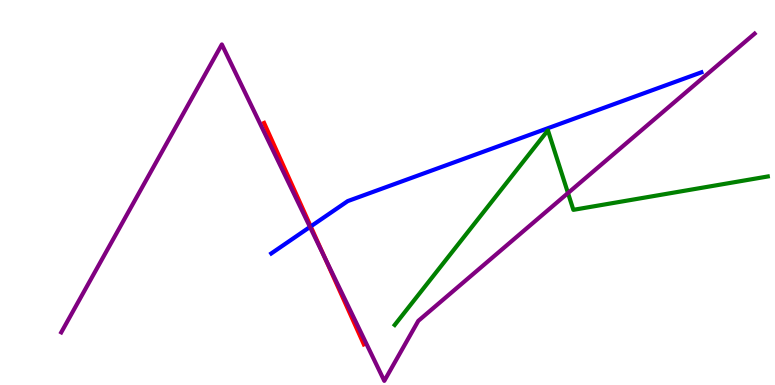[{'lines': ['blue', 'red'], 'intersections': [{'x': 4.01, 'y': 4.12}]}, {'lines': ['green', 'red'], 'intersections': []}, {'lines': ['purple', 'red'], 'intersections': [{'x': 4.19, 'y': 3.32}]}, {'lines': ['blue', 'green'], 'intersections': []}, {'lines': ['blue', 'purple'], 'intersections': [{'x': 4.0, 'y': 4.11}]}, {'lines': ['green', 'purple'], 'intersections': [{'x': 7.33, 'y': 4.99}]}]